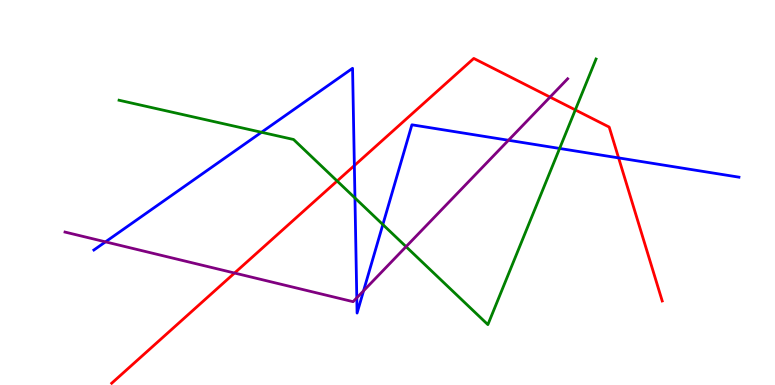[{'lines': ['blue', 'red'], 'intersections': [{'x': 4.57, 'y': 5.7}, {'x': 7.98, 'y': 5.9}]}, {'lines': ['green', 'red'], 'intersections': [{'x': 4.35, 'y': 5.3}, {'x': 7.42, 'y': 7.15}]}, {'lines': ['purple', 'red'], 'intersections': [{'x': 3.03, 'y': 2.91}, {'x': 7.1, 'y': 7.48}]}, {'lines': ['blue', 'green'], 'intersections': [{'x': 3.37, 'y': 6.56}, {'x': 4.58, 'y': 4.86}, {'x': 4.94, 'y': 4.17}, {'x': 7.22, 'y': 6.14}]}, {'lines': ['blue', 'purple'], 'intersections': [{'x': 1.36, 'y': 3.72}, {'x': 4.6, 'y': 2.26}, {'x': 4.69, 'y': 2.45}, {'x': 6.56, 'y': 6.36}]}, {'lines': ['green', 'purple'], 'intersections': [{'x': 5.24, 'y': 3.59}]}]